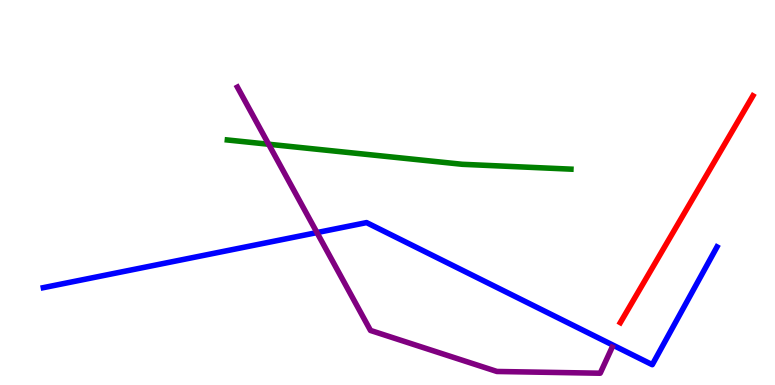[{'lines': ['blue', 'red'], 'intersections': []}, {'lines': ['green', 'red'], 'intersections': []}, {'lines': ['purple', 'red'], 'intersections': []}, {'lines': ['blue', 'green'], 'intersections': []}, {'lines': ['blue', 'purple'], 'intersections': [{'x': 4.09, 'y': 3.96}]}, {'lines': ['green', 'purple'], 'intersections': [{'x': 3.47, 'y': 6.25}]}]